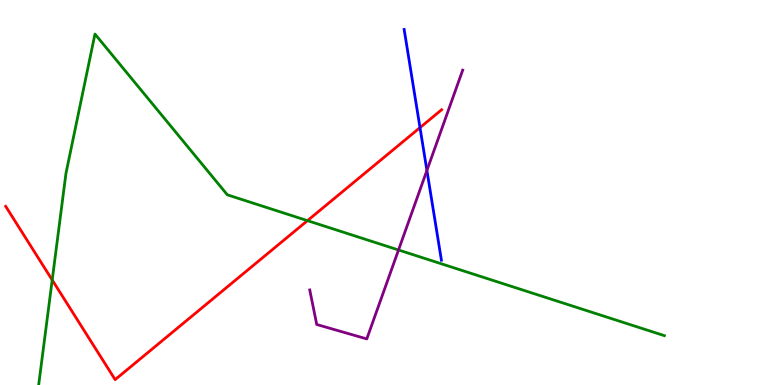[{'lines': ['blue', 'red'], 'intersections': [{'x': 5.42, 'y': 6.69}]}, {'lines': ['green', 'red'], 'intersections': [{'x': 0.674, 'y': 2.73}, {'x': 3.97, 'y': 4.27}]}, {'lines': ['purple', 'red'], 'intersections': []}, {'lines': ['blue', 'green'], 'intersections': []}, {'lines': ['blue', 'purple'], 'intersections': [{'x': 5.51, 'y': 5.57}]}, {'lines': ['green', 'purple'], 'intersections': [{'x': 5.14, 'y': 3.51}]}]